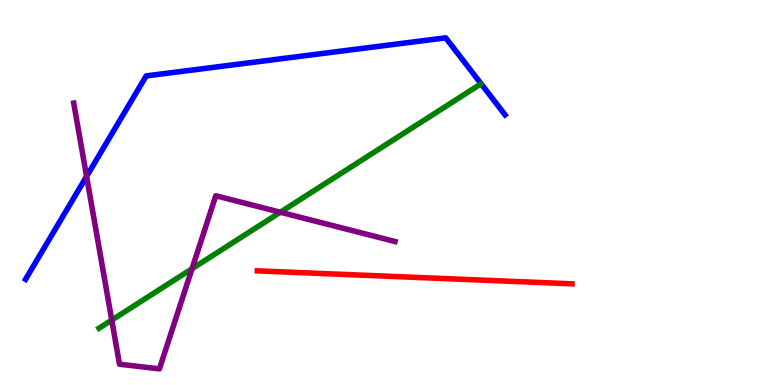[{'lines': ['blue', 'red'], 'intersections': []}, {'lines': ['green', 'red'], 'intersections': []}, {'lines': ['purple', 'red'], 'intersections': []}, {'lines': ['blue', 'green'], 'intersections': []}, {'lines': ['blue', 'purple'], 'intersections': [{'x': 1.12, 'y': 5.42}]}, {'lines': ['green', 'purple'], 'intersections': [{'x': 1.44, 'y': 1.69}, {'x': 2.48, 'y': 3.02}, {'x': 3.62, 'y': 4.49}]}]